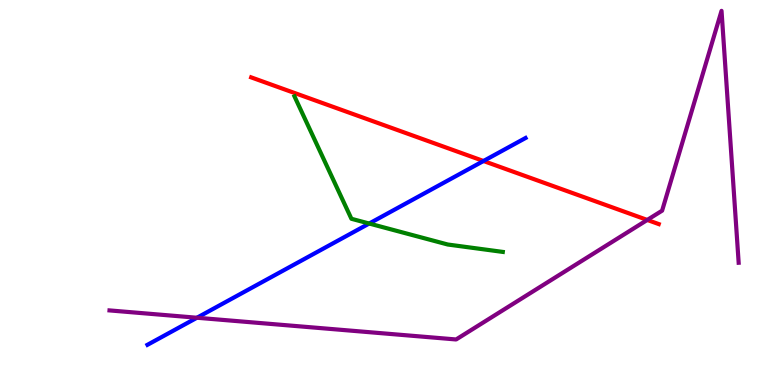[{'lines': ['blue', 'red'], 'intersections': [{'x': 6.24, 'y': 5.82}]}, {'lines': ['green', 'red'], 'intersections': []}, {'lines': ['purple', 'red'], 'intersections': [{'x': 8.35, 'y': 4.29}]}, {'lines': ['blue', 'green'], 'intersections': [{'x': 4.76, 'y': 4.19}]}, {'lines': ['blue', 'purple'], 'intersections': [{'x': 2.54, 'y': 1.75}]}, {'lines': ['green', 'purple'], 'intersections': []}]